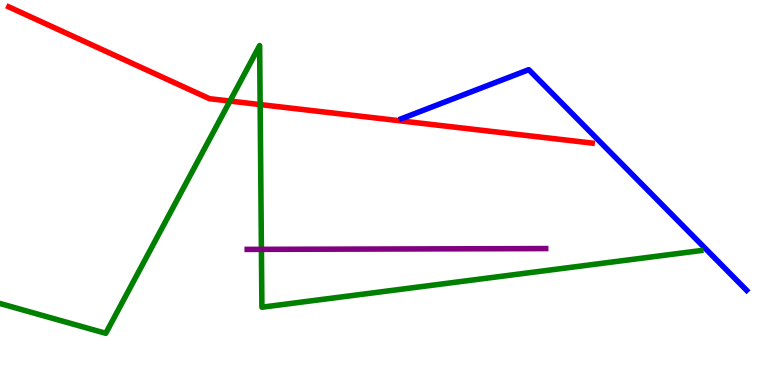[{'lines': ['blue', 'red'], 'intersections': []}, {'lines': ['green', 'red'], 'intersections': [{'x': 2.97, 'y': 7.37}, {'x': 3.36, 'y': 7.28}]}, {'lines': ['purple', 'red'], 'intersections': []}, {'lines': ['blue', 'green'], 'intersections': []}, {'lines': ['blue', 'purple'], 'intersections': []}, {'lines': ['green', 'purple'], 'intersections': [{'x': 3.37, 'y': 3.52}]}]